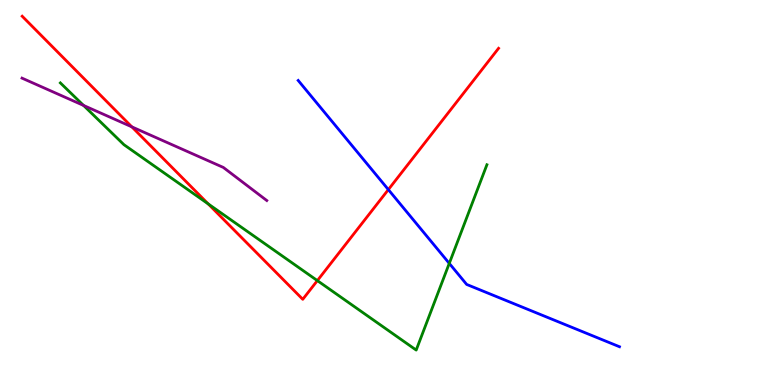[{'lines': ['blue', 'red'], 'intersections': [{'x': 5.01, 'y': 5.08}]}, {'lines': ['green', 'red'], 'intersections': [{'x': 2.69, 'y': 4.7}, {'x': 4.09, 'y': 2.71}]}, {'lines': ['purple', 'red'], 'intersections': [{'x': 1.7, 'y': 6.71}]}, {'lines': ['blue', 'green'], 'intersections': [{'x': 5.8, 'y': 3.16}]}, {'lines': ['blue', 'purple'], 'intersections': []}, {'lines': ['green', 'purple'], 'intersections': [{'x': 1.08, 'y': 7.26}]}]